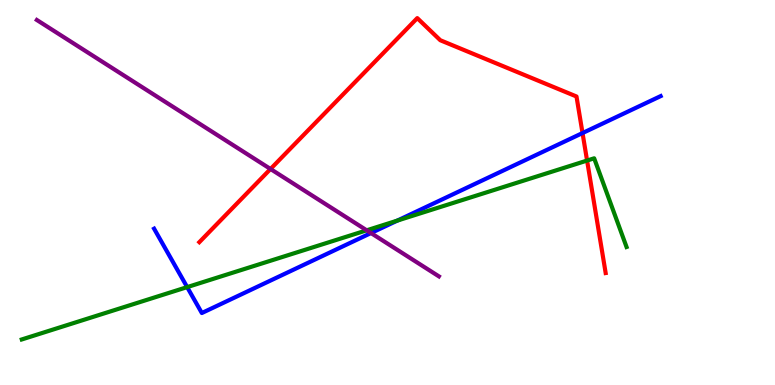[{'lines': ['blue', 'red'], 'intersections': [{'x': 7.52, 'y': 6.54}]}, {'lines': ['green', 'red'], 'intersections': [{'x': 7.58, 'y': 5.83}]}, {'lines': ['purple', 'red'], 'intersections': [{'x': 3.49, 'y': 5.61}]}, {'lines': ['blue', 'green'], 'intersections': [{'x': 2.42, 'y': 2.54}, {'x': 5.13, 'y': 4.27}]}, {'lines': ['blue', 'purple'], 'intersections': [{'x': 4.79, 'y': 3.95}]}, {'lines': ['green', 'purple'], 'intersections': [{'x': 4.73, 'y': 4.02}]}]